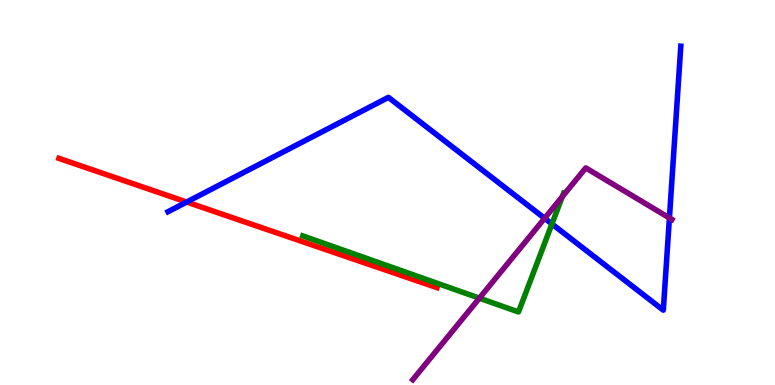[{'lines': ['blue', 'red'], 'intersections': [{'x': 2.41, 'y': 4.75}]}, {'lines': ['green', 'red'], 'intersections': []}, {'lines': ['purple', 'red'], 'intersections': []}, {'lines': ['blue', 'green'], 'intersections': [{'x': 7.12, 'y': 4.18}]}, {'lines': ['blue', 'purple'], 'intersections': [{'x': 7.03, 'y': 4.33}, {'x': 8.64, 'y': 4.34}]}, {'lines': ['green', 'purple'], 'intersections': [{'x': 6.19, 'y': 2.26}, {'x': 7.26, 'y': 4.89}]}]